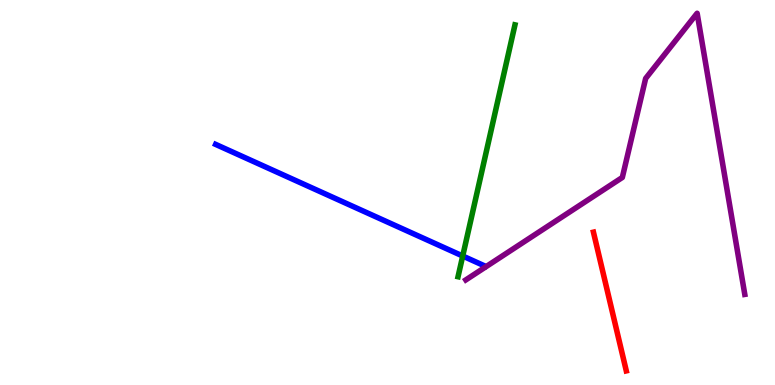[{'lines': ['blue', 'red'], 'intersections': []}, {'lines': ['green', 'red'], 'intersections': []}, {'lines': ['purple', 'red'], 'intersections': []}, {'lines': ['blue', 'green'], 'intersections': [{'x': 5.97, 'y': 3.35}]}, {'lines': ['blue', 'purple'], 'intersections': []}, {'lines': ['green', 'purple'], 'intersections': []}]